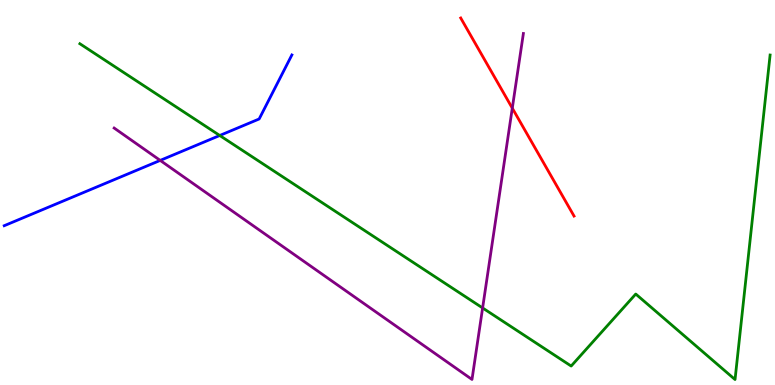[{'lines': ['blue', 'red'], 'intersections': []}, {'lines': ['green', 'red'], 'intersections': []}, {'lines': ['purple', 'red'], 'intersections': [{'x': 6.61, 'y': 7.19}]}, {'lines': ['blue', 'green'], 'intersections': [{'x': 2.84, 'y': 6.48}]}, {'lines': ['blue', 'purple'], 'intersections': [{'x': 2.07, 'y': 5.83}]}, {'lines': ['green', 'purple'], 'intersections': [{'x': 6.23, 'y': 2.0}]}]